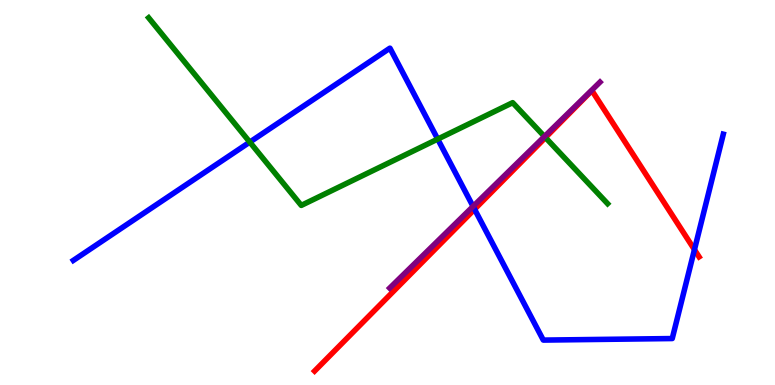[{'lines': ['blue', 'red'], 'intersections': [{'x': 6.12, 'y': 4.56}, {'x': 8.96, 'y': 3.52}]}, {'lines': ['green', 'red'], 'intersections': [{'x': 7.04, 'y': 6.43}]}, {'lines': ['purple', 'red'], 'intersections': []}, {'lines': ['blue', 'green'], 'intersections': [{'x': 3.22, 'y': 6.31}, {'x': 5.65, 'y': 6.39}]}, {'lines': ['blue', 'purple'], 'intersections': [{'x': 6.1, 'y': 4.64}]}, {'lines': ['green', 'purple'], 'intersections': [{'x': 7.03, 'y': 6.45}]}]